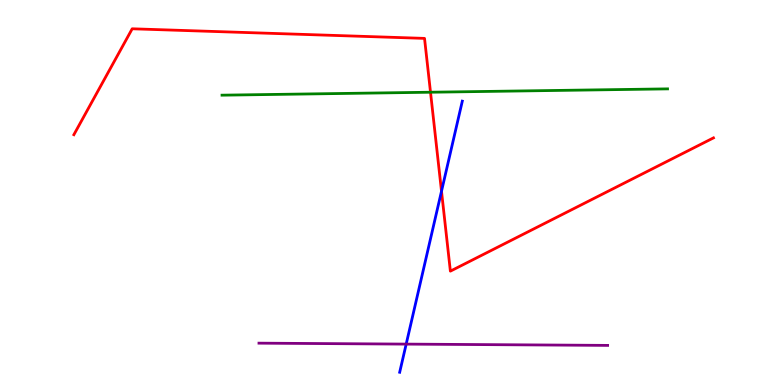[{'lines': ['blue', 'red'], 'intersections': [{'x': 5.7, 'y': 5.03}]}, {'lines': ['green', 'red'], 'intersections': [{'x': 5.55, 'y': 7.6}]}, {'lines': ['purple', 'red'], 'intersections': []}, {'lines': ['blue', 'green'], 'intersections': []}, {'lines': ['blue', 'purple'], 'intersections': [{'x': 5.24, 'y': 1.06}]}, {'lines': ['green', 'purple'], 'intersections': []}]